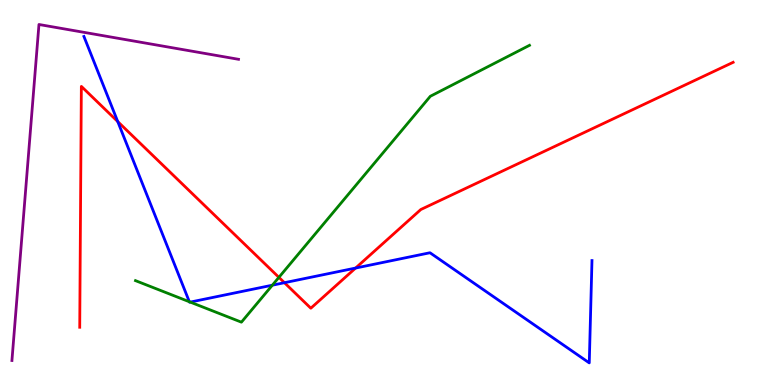[{'lines': ['blue', 'red'], 'intersections': [{'x': 1.52, 'y': 6.84}, {'x': 3.67, 'y': 2.66}, {'x': 4.59, 'y': 3.04}]}, {'lines': ['green', 'red'], 'intersections': [{'x': 3.6, 'y': 2.8}]}, {'lines': ['purple', 'red'], 'intersections': []}, {'lines': ['blue', 'green'], 'intersections': [{'x': 2.44, 'y': 2.16}, {'x': 2.45, 'y': 2.15}, {'x': 3.51, 'y': 2.59}]}, {'lines': ['blue', 'purple'], 'intersections': []}, {'lines': ['green', 'purple'], 'intersections': []}]